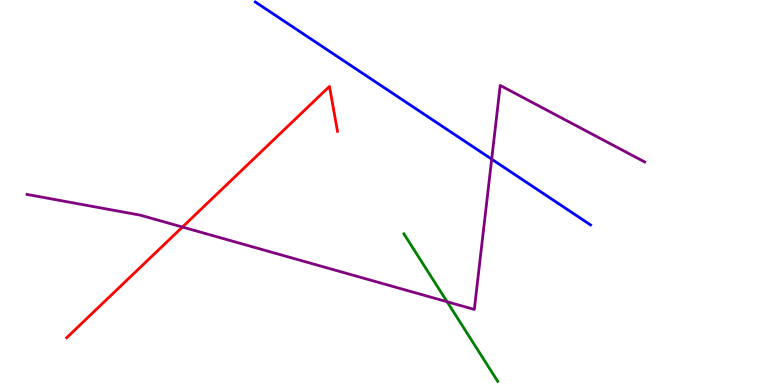[{'lines': ['blue', 'red'], 'intersections': []}, {'lines': ['green', 'red'], 'intersections': []}, {'lines': ['purple', 'red'], 'intersections': [{'x': 2.35, 'y': 4.1}]}, {'lines': ['blue', 'green'], 'intersections': []}, {'lines': ['blue', 'purple'], 'intersections': [{'x': 6.34, 'y': 5.87}]}, {'lines': ['green', 'purple'], 'intersections': [{'x': 5.77, 'y': 2.16}]}]